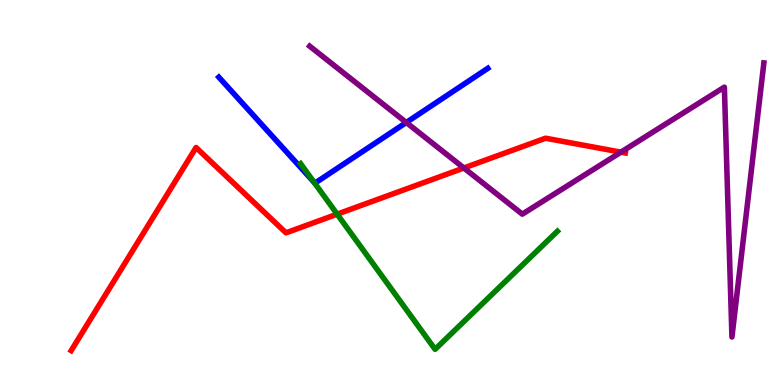[{'lines': ['blue', 'red'], 'intersections': []}, {'lines': ['green', 'red'], 'intersections': [{'x': 4.35, 'y': 4.44}]}, {'lines': ['purple', 'red'], 'intersections': [{'x': 5.99, 'y': 5.64}, {'x': 8.01, 'y': 6.05}]}, {'lines': ['blue', 'green'], 'intersections': [{'x': 4.05, 'y': 5.27}]}, {'lines': ['blue', 'purple'], 'intersections': [{'x': 5.24, 'y': 6.82}]}, {'lines': ['green', 'purple'], 'intersections': []}]